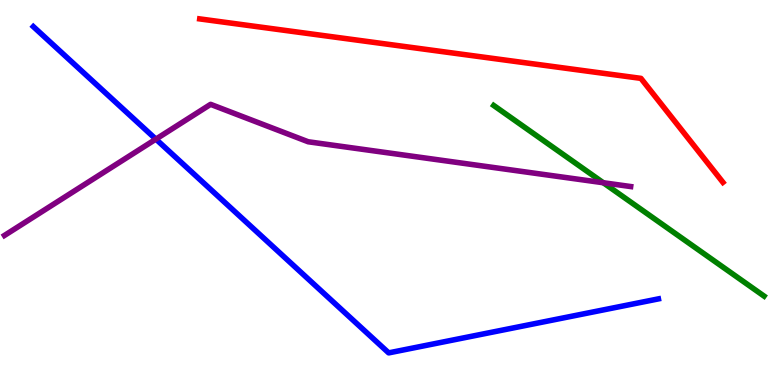[{'lines': ['blue', 'red'], 'intersections': []}, {'lines': ['green', 'red'], 'intersections': []}, {'lines': ['purple', 'red'], 'intersections': []}, {'lines': ['blue', 'green'], 'intersections': []}, {'lines': ['blue', 'purple'], 'intersections': [{'x': 2.01, 'y': 6.39}]}, {'lines': ['green', 'purple'], 'intersections': [{'x': 7.78, 'y': 5.25}]}]